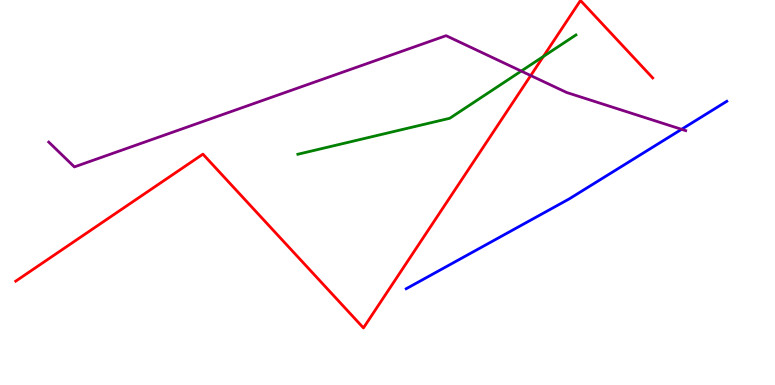[{'lines': ['blue', 'red'], 'intersections': []}, {'lines': ['green', 'red'], 'intersections': [{'x': 7.01, 'y': 8.53}]}, {'lines': ['purple', 'red'], 'intersections': [{'x': 6.85, 'y': 8.04}]}, {'lines': ['blue', 'green'], 'intersections': []}, {'lines': ['blue', 'purple'], 'intersections': [{'x': 8.79, 'y': 6.64}]}, {'lines': ['green', 'purple'], 'intersections': [{'x': 6.73, 'y': 8.15}]}]